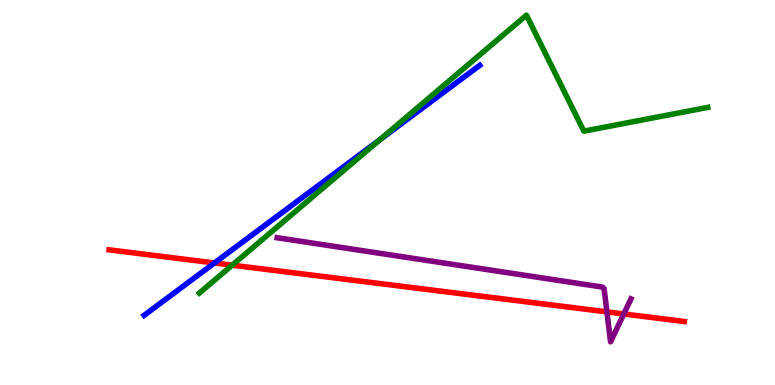[{'lines': ['blue', 'red'], 'intersections': [{'x': 2.77, 'y': 3.17}]}, {'lines': ['green', 'red'], 'intersections': [{'x': 3.0, 'y': 3.11}]}, {'lines': ['purple', 'red'], 'intersections': [{'x': 7.83, 'y': 1.9}, {'x': 8.05, 'y': 1.84}]}, {'lines': ['blue', 'green'], 'intersections': [{'x': 4.9, 'y': 6.37}]}, {'lines': ['blue', 'purple'], 'intersections': []}, {'lines': ['green', 'purple'], 'intersections': []}]